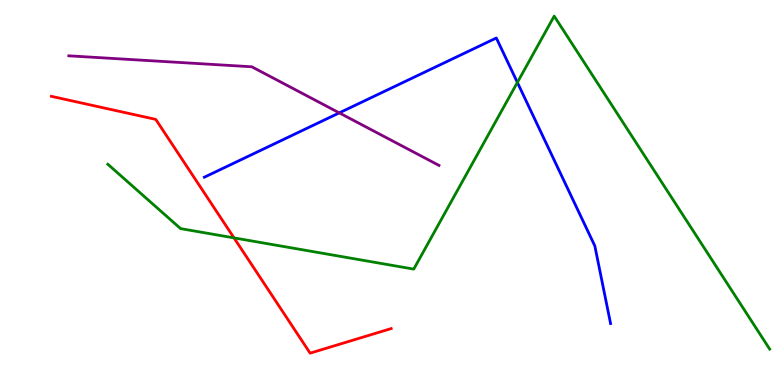[{'lines': ['blue', 'red'], 'intersections': []}, {'lines': ['green', 'red'], 'intersections': [{'x': 3.02, 'y': 3.82}]}, {'lines': ['purple', 'red'], 'intersections': []}, {'lines': ['blue', 'green'], 'intersections': [{'x': 6.68, 'y': 7.86}]}, {'lines': ['blue', 'purple'], 'intersections': [{'x': 4.38, 'y': 7.07}]}, {'lines': ['green', 'purple'], 'intersections': []}]